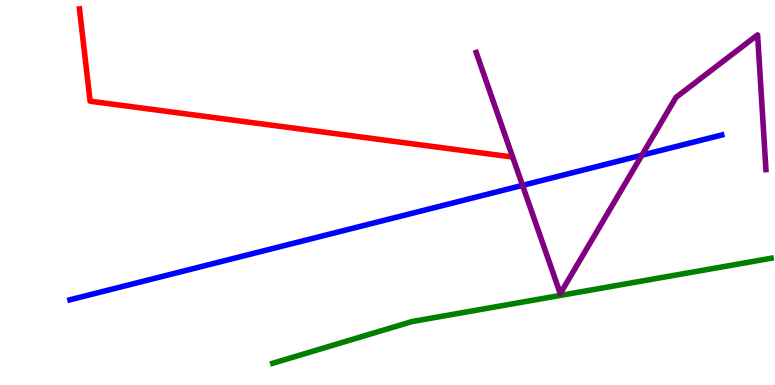[{'lines': ['blue', 'red'], 'intersections': []}, {'lines': ['green', 'red'], 'intersections': []}, {'lines': ['purple', 'red'], 'intersections': []}, {'lines': ['blue', 'green'], 'intersections': []}, {'lines': ['blue', 'purple'], 'intersections': [{'x': 6.74, 'y': 5.19}, {'x': 8.28, 'y': 5.97}]}, {'lines': ['green', 'purple'], 'intersections': []}]